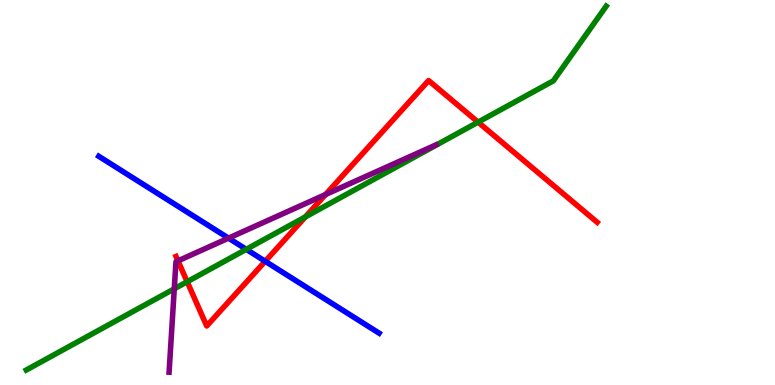[{'lines': ['blue', 'red'], 'intersections': [{'x': 3.42, 'y': 3.21}]}, {'lines': ['green', 'red'], 'intersections': [{'x': 2.42, 'y': 2.68}, {'x': 3.94, 'y': 4.37}, {'x': 6.17, 'y': 6.83}]}, {'lines': ['purple', 'red'], 'intersections': [{'x': 2.3, 'y': 3.22}, {'x': 4.2, 'y': 4.95}]}, {'lines': ['blue', 'green'], 'intersections': [{'x': 3.18, 'y': 3.52}]}, {'lines': ['blue', 'purple'], 'intersections': [{'x': 2.95, 'y': 3.81}]}, {'lines': ['green', 'purple'], 'intersections': [{'x': 2.25, 'y': 2.5}]}]